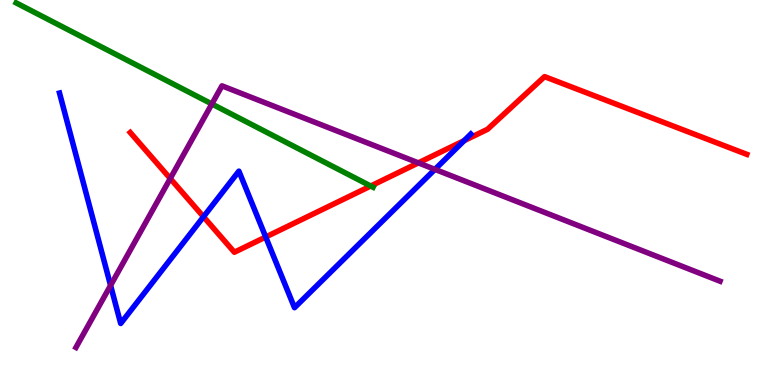[{'lines': ['blue', 'red'], 'intersections': [{'x': 2.63, 'y': 4.37}, {'x': 3.43, 'y': 3.84}, {'x': 5.99, 'y': 6.35}]}, {'lines': ['green', 'red'], 'intersections': [{'x': 4.78, 'y': 5.17}]}, {'lines': ['purple', 'red'], 'intersections': [{'x': 2.2, 'y': 5.36}, {'x': 5.4, 'y': 5.77}]}, {'lines': ['blue', 'green'], 'intersections': []}, {'lines': ['blue', 'purple'], 'intersections': [{'x': 1.43, 'y': 2.59}, {'x': 5.61, 'y': 5.6}]}, {'lines': ['green', 'purple'], 'intersections': [{'x': 2.73, 'y': 7.3}]}]